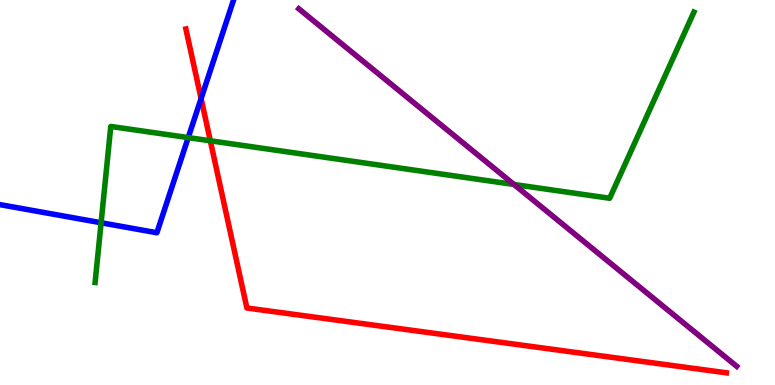[{'lines': ['blue', 'red'], 'intersections': [{'x': 2.59, 'y': 7.44}]}, {'lines': ['green', 'red'], 'intersections': [{'x': 2.71, 'y': 6.34}]}, {'lines': ['purple', 'red'], 'intersections': []}, {'lines': ['blue', 'green'], 'intersections': [{'x': 1.3, 'y': 4.21}, {'x': 2.43, 'y': 6.43}]}, {'lines': ['blue', 'purple'], 'intersections': []}, {'lines': ['green', 'purple'], 'intersections': [{'x': 6.63, 'y': 5.21}]}]